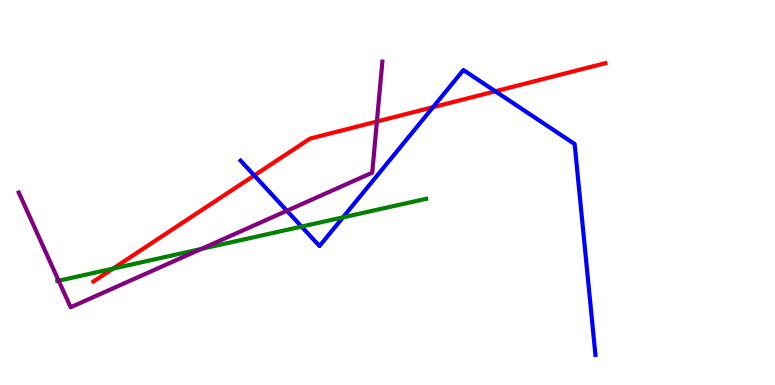[{'lines': ['blue', 'red'], 'intersections': [{'x': 3.28, 'y': 5.44}, {'x': 5.59, 'y': 7.22}, {'x': 6.39, 'y': 7.63}]}, {'lines': ['green', 'red'], 'intersections': [{'x': 1.46, 'y': 3.02}]}, {'lines': ['purple', 'red'], 'intersections': [{'x': 4.86, 'y': 6.84}]}, {'lines': ['blue', 'green'], 'intersections': [{'x': 3.89, 'y': 4.11}, {'x': 4.43, 'y': 4.35}]}, {'lines': ['blue', 'purple'], 'intersections': [{'x': 3.7, 'y': 4.53}]}, {'lines': ['green', 'purple'], 'intersections': [{'x': 0.757, 'y': 2.71}, {'x': 2.6, 'y': 3.53}]}]